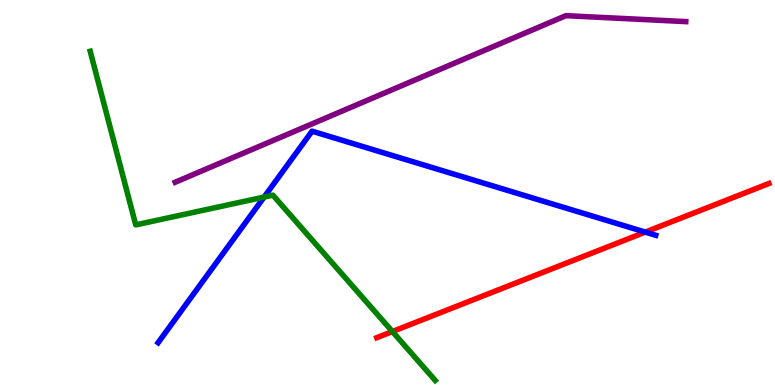[{'lines': ['blue', 'red'], 'intersections': [{'x': 8.33, 'y': 3.97}]}, {'lines': ['green', 'red'], 'intersections': [{'x': 5.06, 'y': 1.39}]}, {'lines': ['purple', 'red'], 'intersections': []}, {'lines': ['blue', 'green'], 'intersections': [{'x': 3.41, 'y': 4.88}]}, {'lines': ['blue', 'purple'], 'intersections': []}, {'lines': ['green', 'purple'], 'intersections': []}]